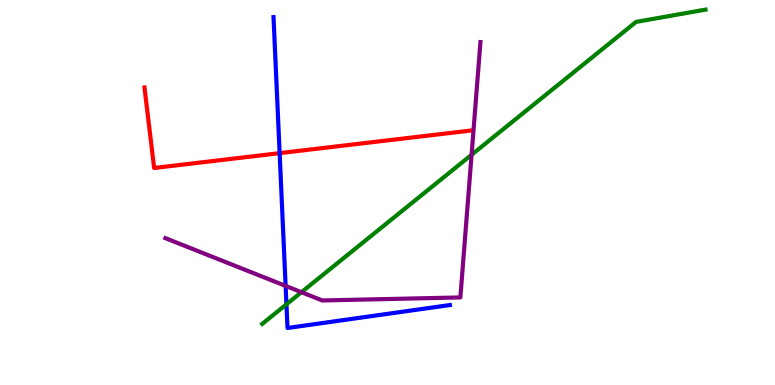[{'lines': ['blue', 'red'], 'intersections': [{'x': 3.61, 'y': 6.02}]}, {'lines': ['green', 'red'], 'intersections': []}, {'lines': ['purple', 'red'], 'intersections': []}, {'lines': ['blue', 'green'], 'intersections': [{'x': 3.7, 'y': 2.1}]}, {'lines': ['blue', 'purple'], 'intersections': [{'x': 3.69, 'y': 2.57}]}, {'lines': ['green', 'purple'], 'intersections': [{'x': 3.89, 'y': 2.41}, {'x': 6.08, 'y': 5.98}]}]